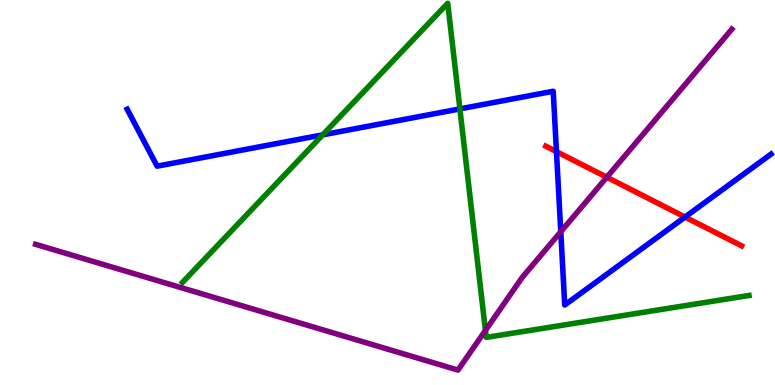[{'lines': ['blue', 'red'], 'intersections': [{'x': 7.18, 'y': 6.06}, {'x': 8.84, 'y': 4.36}]}, {'lines': ['green', 'red'], 'intersections': []}, {'lines': ['purple', 'red'], 'intersections': [{'x': 7.83, 'y': 5.4}]}, {'lines': ['blue', 'green'], 'intersections': [{'x': 4.16, 'y': 6.5}, {'x': 5.93, 'y': 7.17}]}, {'lines': ['blue', 'purple'], 'intersections': [{'x': 7.24, 'y': 3.98}]}, {'lines': ['green', 'purple'], 'intersections': [{'x': 6.26, 'y': 1.42}]}]